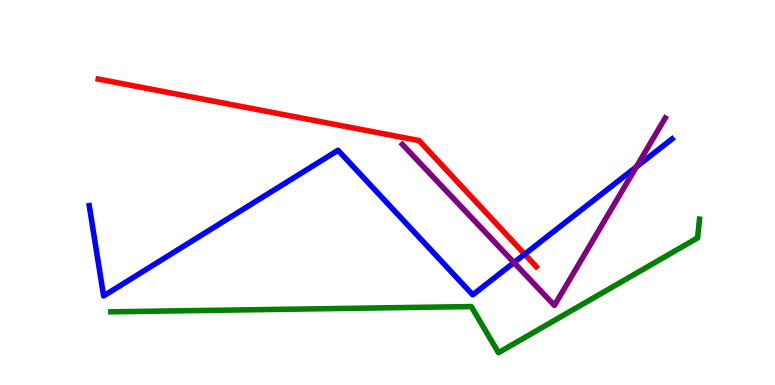[{'lines': ['blue', 'red'], 'intersections': [{'x': 6.77, 'y': 3.4}]}, {'lines': ['green', 'red'], 'intersections': []}, {'lines': ['purple', 'red'], 'intersections': []}, {'lines': ['blue', 'green'], 'intersections': []}, {'lines': ['blue', 'purple'], 'intersections': [{'x': 6.63, 'y': 3.18}, {'x': 8.21, 'y': 5.67}]}, {'lines': ['green', 'purple'], 'intersections': []}]